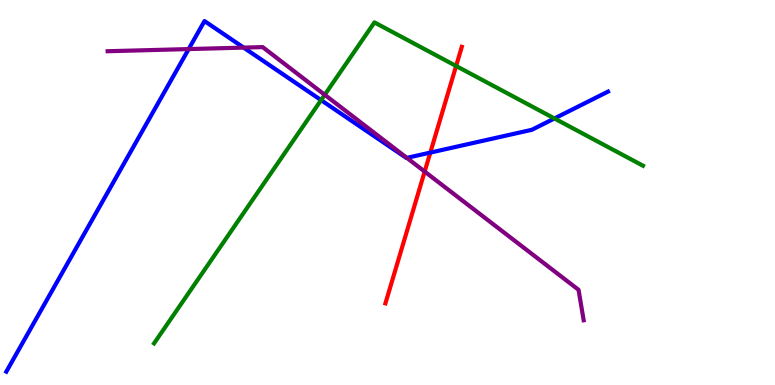[{'lines': ['blue', 'red'], 'intersections': [{'x': 5.55, 'y': 6.04}]}, {'lines': ['green', 'red'], 'intersections': [{'x': 5.89, 'y': 8.29}]}, {'lines': ['purple', 'red'], 'intersections': [{'x': 5.48, 'y': 5.54}]}, {'lines': ['blue', 'green'], 'intersections': [{'x': 4.14, 'y': 7.4}, {'x': 7.15, 'y': 6.92}]}, {'lines': ['blue', 'purple'], 'intersections': [{'x': 2.43, 'y': 8.73}, {'x': 3.14, 'y': 8.76}, {'x': 5.25, 'y': 5.9}]}, {'lines': ['green', 'purple'], 'intersections': [{'x': 4.19, 'y': 7.54}]}]